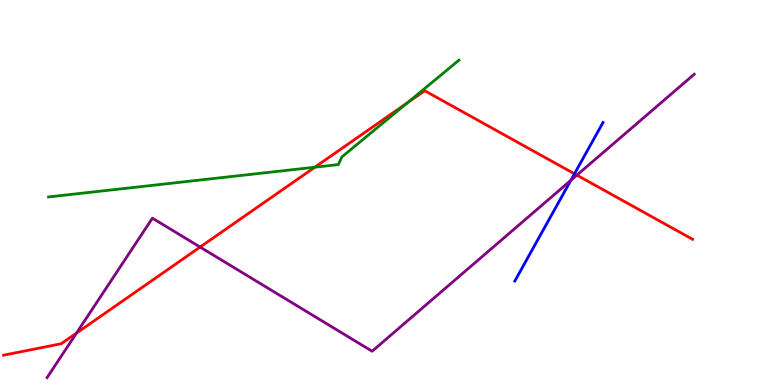[{'lines': ['blue', 'red'], 'intersections': [{'x': 7.41, 'y': 5.49}]}, {'lines': ['green', 'red'], 'intersections': [{'x': 4.06, 'y': 5.66}, {'x': 5.26, 'y': 7.33}]}, {'lines': ['purple', 'red'], 'intersections': [{'x': 0.987, 'y': 1.35}, {'x': 2.58, 'y': 3.58}, {'x': 7.44, 'y': 5.45}]}, {'lines': ['blue', 'green'], 'intersections': []}, {'lines': ['blue', 'purple'], 'intersections': [{'x': 7.37, 'y': 5.32}]}, {'lines': ['green', 'purple'], 'intersections': []}]